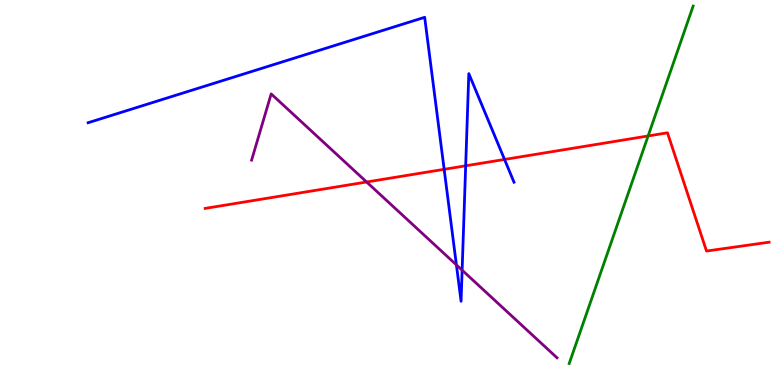[{'lines': ['blue', 'red'], 'intersections': [{'x': 5.73, 'y': 5.6}, {'x': 6.01, 'y': 5.69}, {'x': 6.51, 'y': 5.86}]}, {'lines': ['green', 'red'], 'intersections': [{'x': 8.36, 'y': 6.47}]}, {'lines': ['purple', 'red'], 'intersections': [{'x': 4.73, 'y': 5.27}]}, {'lines': ['blue', 'green'], 'intersections': []}, {'lines': ['blue', 'purple'], 'intersections': [{'x': 5.89, 'y': 3.12}, {'x': 5.96, 'y': 2.98}]}, {'lines': ['green', 'purple'], 'intersections': []}]